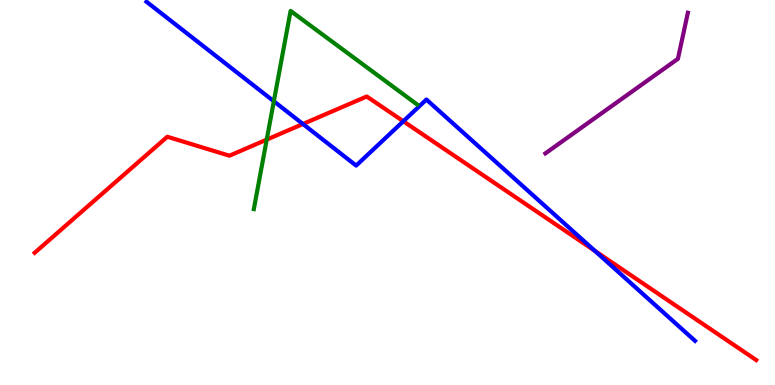[{'lines': ['blue', 'red'], 'intersections': [{'x': 3.91, 'y': 6.78}, {'x': 5.2, 'y': 6.85}, {'x': 7.68, 'y': 3.48}]}, {'lines': ['green', 'red'], 'intersections': [{'x': 3.44, 'y': 6.37}]}, {'lines': ['purple', 'red'], 'intersections': []}, {'lines': ['blue', 'green'], 'intersections': [{'x': 3.53, 'y': 7.37}]}, {'lines': ['blue', 'purple'], 'intersections': []}, {'lines': ['green', 'purple'], 'intersections': []}]